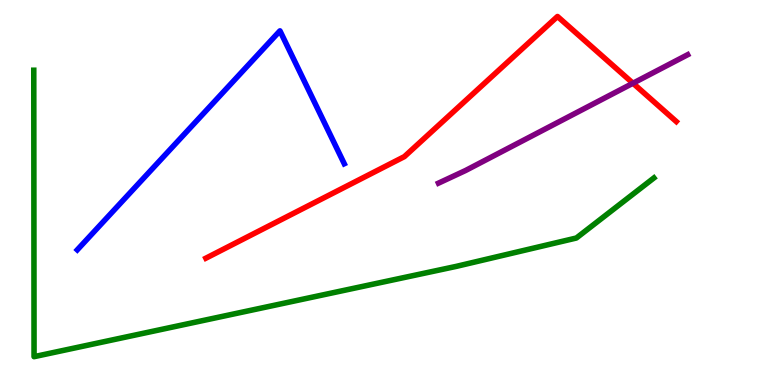[{'lines': ['blue', 'red'], 'intersections': []}, {'lines': ['green', 'red'], 'intersections': []}, {'lines': ['purple', 'red'], 'intersections': [{'x': 8.17, 'y': 7.84}]}, {'lines': ['blue', 'green'], 'intersections': []}, {'lines': ['blue', 'purple'], 'intersections': []}, {'lines': ['green', 'purple'], 'intersections': []}]